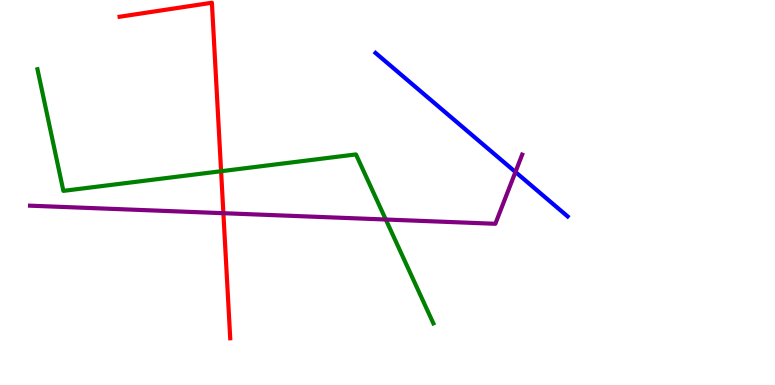[{'lines': ['blue', 'red'], 'intersections': []}, {'lines': ['green', 'red'], 'intersections': [{'x': 2.85, 'y': 5.55}]}, {'lines': ['purple', 'red'], 'intersections': [{'x': 2.88, 'y': 4.46}]}, {'lines': ['blue', 'green'], 'intersections': []}, {'lines': ['blue', 'purple'], 'intersections': [{'x': 6.65, 'y': 5.53}]}, {'lines': ['green', 'purple'], 'intersections': [{'x': 4.98, 'y': 4.3}]}]